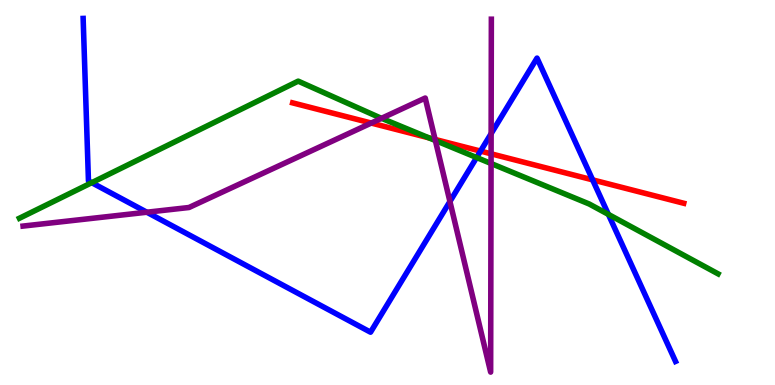[{'lines': ['blue', 'red'], 'intersections': [{'x': 6.2, 'y': 6.08}, {'x': 7.65, 'y': 5.33}]}, {'lines': ['green', 'red'], 'intersections': [{'x': 5.53, 'y': 6.42}]}, {'lines': ['purple', 'red'], 'intersections': [{'x': 4.79, 'y': 6.8}, {'x': 5.61, 'y': 6.38}, {'x': 6.34, 'y': 6.0}]}, {'lines': ['blue', 'green'], 'intersections': [{'x': 1.18, 'y': 5.26}, {'x': 6.15, 'y': 5.91}, {'x': 7.85, 'y': 4.43}]}, {'lines': ['blue', 'purple'], 'intersections': [{'x': 1.89, 'y': 4.49}, {'x': 5.81, 'y': 4.77}, {'x': 6.34, 'y': 6.53}]}, {'lines': ['green', 'purple'], 'intersections': [{'x': 4.92, 'y': 6.93}, {'x': 5.62, 'y': 6.35}, {'x': 6.34, 'y': 5.75}]}]